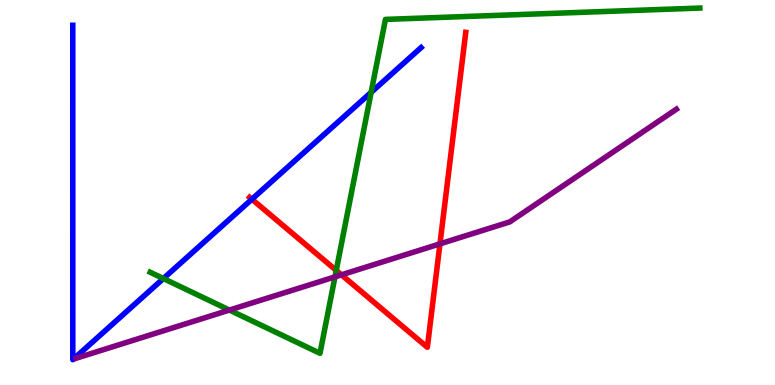[{'lines': ['blue', 'red'], 'intersections': [{'x': 3.25, 'y': 4.83}]}, {'lines': ['green', 'red'], 'intersections': [{'x': 4.34, 'y': 2.98}]}, {'lines': ['purple', 'red'], 'intersections': [{'x': 4.41, 'y': 2.86}, {'x': 5.68, 'y': 3.67}]}, {'lines': ['blue', 'green'], 'intersections': [{'x': 2.11, 'y': 2.77}, {'x': 4.79, 'y': 7.6}]}, {'lines': ['blue', 'purple'], 'intersections': []}, {'lines': ['green', 'purple'], 'intersections': [{'x': 2.96, 'y': 1.95}, {'x': 4.32, 'y': 2.81}]}]